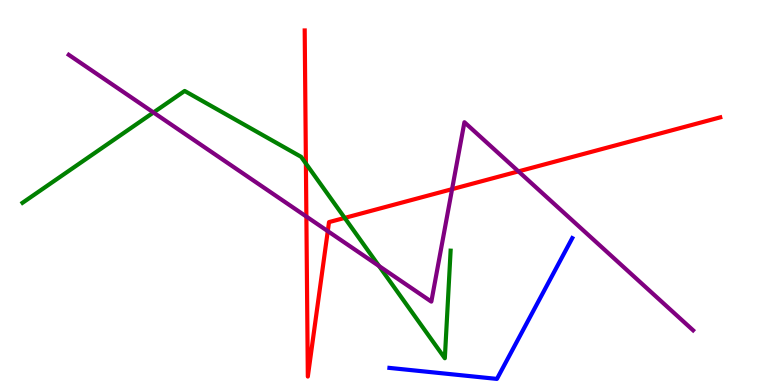[{'lines': ['blue', 'red'], 'intersections': []}, {'lines': ['green', 'red'], 'intersections': [{'x': 3.95, 'y': 5.75}, {'x': 4.45, 'y': 4.34}]}, {'lines': ['purple', 'red'], 'intersections': [{'x': 3.95, 'y': 4.37}, {'x': 4.23, 'y': 4.0}, {'x': 5.83, 'y': 5.09}, {'x': 6.69, 'y': 5.55}]}, {'lines': ['blue', 'green'], 'intersections': []}, {'lines': ['blue', 'purple'], 'intersections': []}, {'lines': ['green', 'purple'], 'intersections': [{'x': 1.98, 'y': 7.08}, {'x': 4.89, 'y': 3.09}]}]